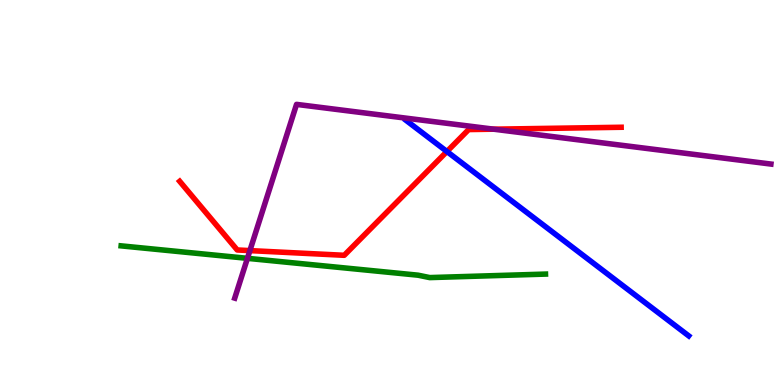[{'lines': ['blue', 'red'], 'intersections': [{'x': 5.77, 'y': 6.06}]}, {'lines': ['green', 'red'], 'intersections': []}, {'lines': ['purple', 'red'], 'intersections': [{'x': 3.22, 'y': 3.49}, {'x': 6.37, 'y': 6.64}]}, {'lines': ['blue', 'green'], 'intersections': []}, {'lines': ['blue', 'purple'], 'intersections': []}, {'lines': ['green', 'purple'], 'intersections': [{'x': 3.19, 'y': 3.29}]}]